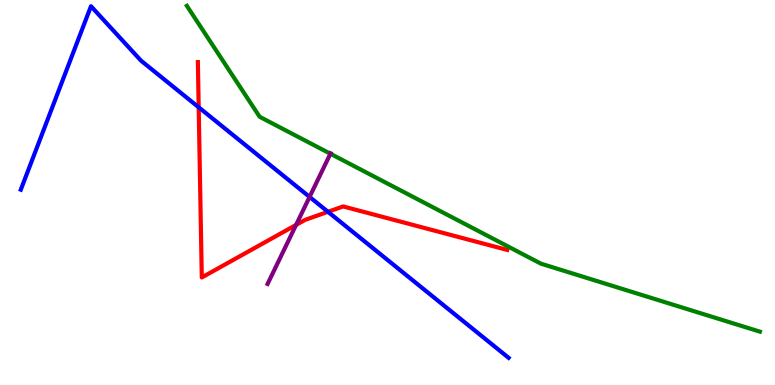[{'lines': ['blue', 'red'], 'intersections': [{'x': 2.56, 'y': 7.21}, {'x': 4.23, 'y': 4.5}]}, {'lines': ['green', 'red'], 'intersections': []}, {'lines': ['purple', 'red'], 'intersections': [{'x': 3.82, 'y': 4.16}]}, {'lines': ['blue', 'green'], 'intersections': []}, {'lines': ['blue', 'purple'], 'intersections': [{'x': 3.99, 'y': 4.89}]}, {'lines': ['green', 'purple'], 'intersections': [{'x': 4.26, 'y': 6.01}]}]